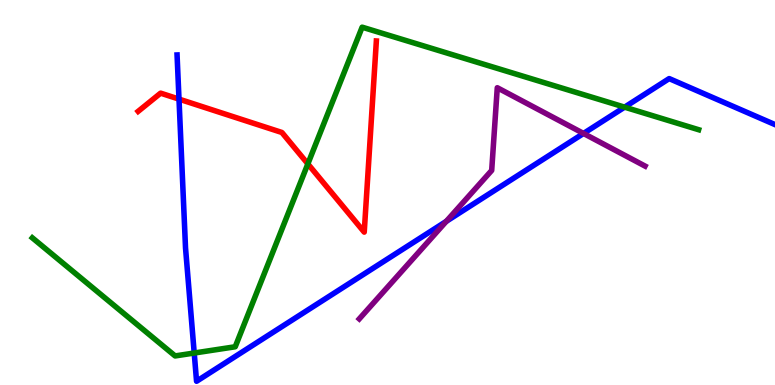[{'lines': ['blue', 'red'], 'intersections': [{'x': 2.31, 'y': 7.43}]}, {'lines': ['green', 'red'], 'intersections': [{'x': 3.97, 'y': 5.74}]}, {'lines': ['purple', 'red'], 'intersections': []}, {'lines': ['blue', 'green'], 'intersections': [{'x': 2.51, 'y': 0.831}, {'x': 8.06, 'y': 7.22}]}, {'lines': ['blue', 'purple'], 'intersections': [{'x': 5.76, 'y': 4.25}, {'x': 7.53, 'y': 6.53}]}, {'lines': ['green', 'purple'], 'intersections': []}]